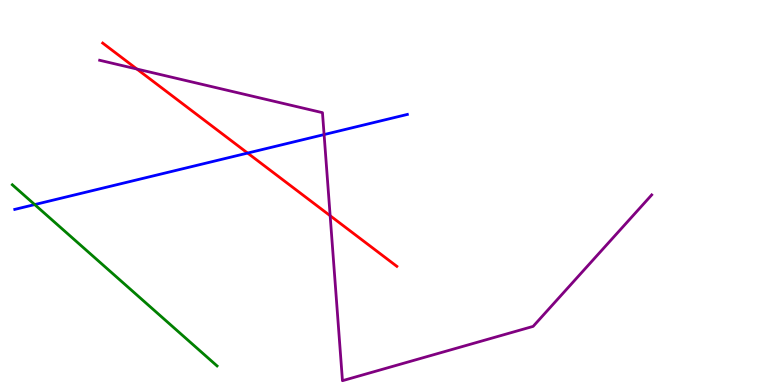[{'lines': ['blue', 'red'], 'intersections': [{'x': 3.2, 'y': 6.02}]}, {'lines': ['green', 'red'], 'intersections': []}, {'lines': ['purple', 'red'], 'intersections': [{'x': 1.77, 'y': 8.21}, {'x': 4.26, 'y': 4.4}]}, {'lines': ['blue', 'green'], 'intersections': [{'x': 0.448, 'y': 4.69}]}, {'lines': ['blue', 'purple'], 'intersections': [{'x': 4.18, 'y': 6.5}]}, {'lines': ['green', 'purple'], 'intersections': []}]